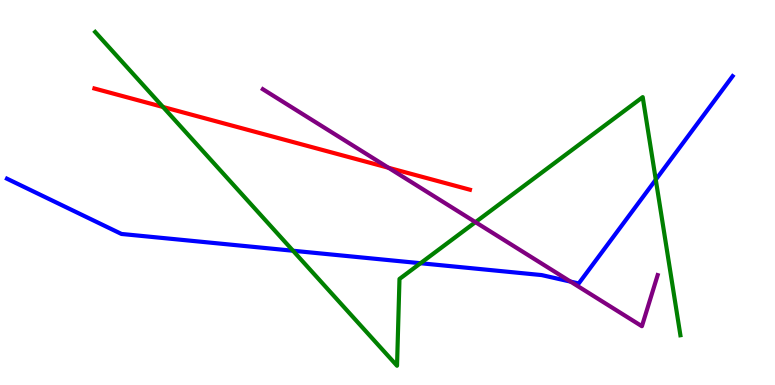[{'lines': ['blue', 'red'], 'intersections': []}, {'lines': ['green', 'red'], 'intersections': [{'x': 2.1, 'y': 7.22}]}, {'lines': ['purple', 'red'], 'intersections': [{'x': 5.01, 'y': 5.64}]}, {'lines': ['blue', 'green'], 'intersections': [{'x': 3.78, 'y': 3.49}, {'x': 5.43, 'y': 3.16}, {'x': 8.46, 'y': 5.33}]}, {'lines': ['blue', 'purple'], 'intersections': [{'x': 7.36, 'y': 2.69}]}, {'lines': ['green', 'purple'], 'intersections': [{'x': 6.14, 'y': 4.23}]}]